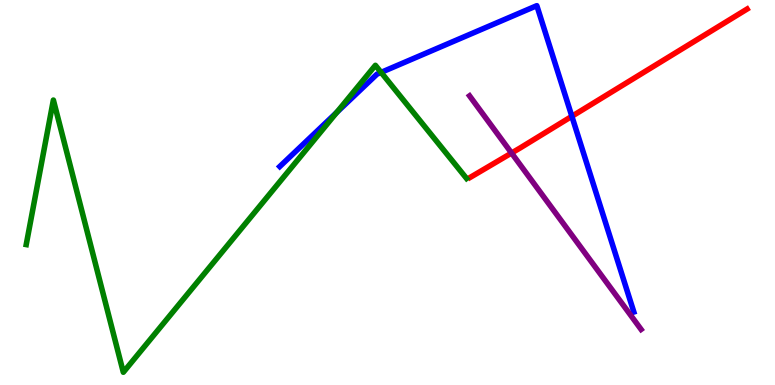[{'lines': ['blue', 'red'], 'intersections': [{'x': 7.38, 'y': 6.98}]}, {'lines': ['green', 'red'], 'intersections': []}, {'lines': ['purple', 'red'], 'intersections': [{'x': 6.6, 'y': 6.03}]}, {'lines': ['blue', 'green'], 'intersections': [{'x': 4.34, 'y': 7.08}, {'x': 4.92, 'y': 8.12}]}, {'lines': ['blue', 'purple'], 'intersections': []}, {'lines': ['green', 'purple'], 'intersections': []}]